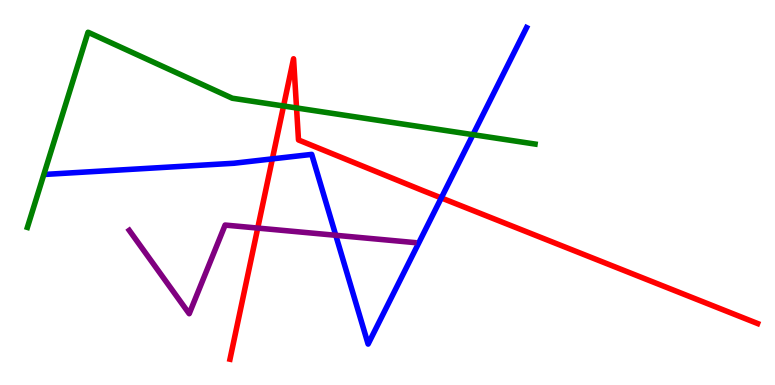[{'lines': ['blue', 'red'], 'intersections': [{'x': 3.51, 'y': 5.87}, {'x': 5.69, 'y': 4.86}]}, {'lines': ['green', 'red'], 'intersections': [{'x': 3.66, 'y': 7.25}, {'x': 3.83, 'y': 7.2}]}, {'lines': ['purple', 'red'], 'intersections': [{'x': 3.33, 'y': 4.08}]}, {'lines': ['blue', 'green'], 'intersections': [{'x': 6.1, 'y': 6.5}]}, {'lines': ['blue', 'purple'], 'intersections': [{'x': 4.33, 'y': 3.89}]}, {'lines': ['green', 'purple'], 'intersections': []}]